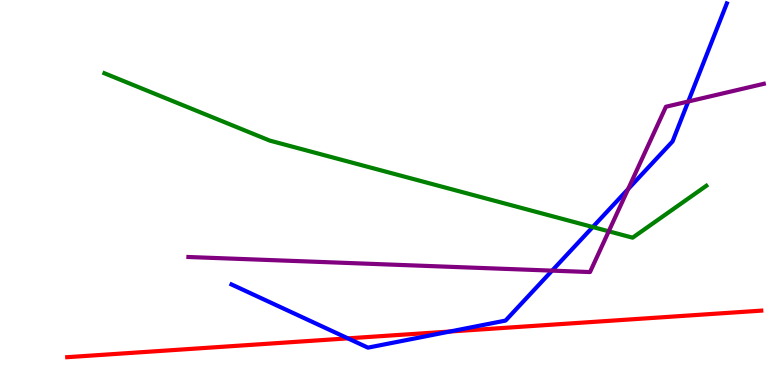[{'lines': ['blue', 'red'], 'intersections': [{'x': 4.49, 'y': 1.21}, {'x': 5.81, 'y': 1.39}]}, {'lines': ['green', 'red'], 'intersections': []}, {'lines': ['purple', 'red'], 'intersections': []}, {'lines': ['blue', 'green'], 'intersections': [{'x': 7.65, 'y': 4.1}]}, {'lines': ['blue', 'purple'], 'intersections': [{'x': 7.12, 'y': 2.97}, {'x': 8.1, 'y': 5.09}, {'x': 8.88, 'y': 7.36}]}, {'lines': ['green', 'purple'], 'intersections': [{'x': 7.85, 'y': 3.99}]}]